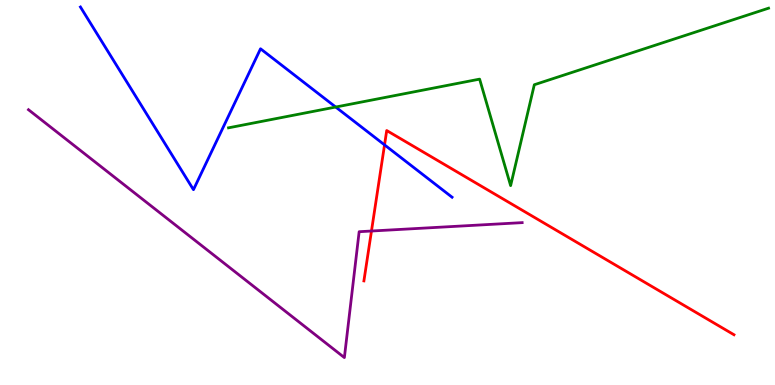[{'lines': ['blue', 'red'], 'intersections': [{'x': 4.96, 'y': 6.24}]}, {'lines': ['green', 'red'], 'intersections': []}, {'lines': ['purple', 'red'], 'intersections': [{'x': 4.79, 'y': 4.0}]}, {'lines': ['blue', 'green'], 'intersections': [{'x': 4.33, 'y': 7.22}]}, {'lines': ['blue', 'purple'], 'intersections': []}, {'lines': ['green', 'purple'], 'intersections': []}]